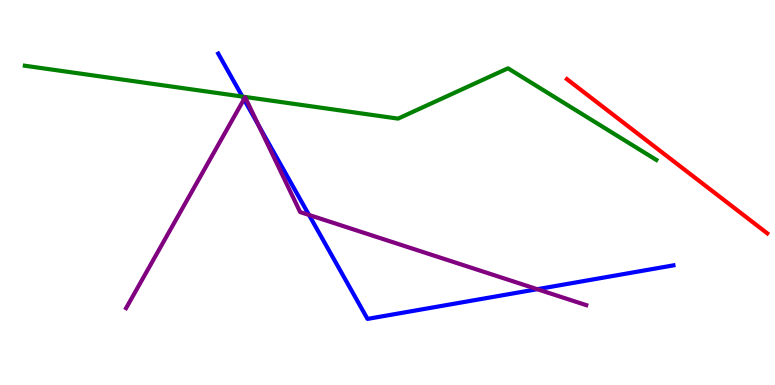[{'lines': ['blue', 'red'], 'intersections': []}, {'lines': ['green', 'red'], 'intersections': []}, {'lines': ['purple', 'red'], 'intersections': []}, {'lines': ['blue', 'green'], 'intersections': [{'x': 3.13, 'y': 7.49}]}, {'lines': ['blue', 'purple'], 'intersections': [{'x': 3.15, 'y': 7.42}, {'x': 3.34, 'y': 6.74}, {'x': 3.99, 'y': 4.42}, {'x': 6.93, 'y': 2.49}]}, {'lines': ['green', 'purple'], 'intersections': []}]